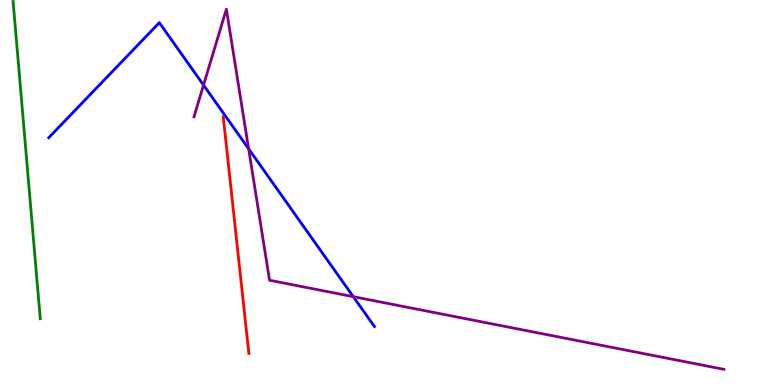[{'lines': ['blue', 'red'], 'intersections': []}, {'lines': ['green', 'red'], 'intersections': []}, {'lines': ['purple', 'red'], 'intersections': []}, {'lines': ['blue', 'green'], 'intersections': []}, {'lines': ['blue', 'purple'], 'intersections': [{'x': 2.63, 'y': 7.79}, {'x': 3.21, 'y': 6.13}, {'x': 4.56, 'y': 2.29}]}, {'lines': ['green', 'purple'], 'intersections': []}]